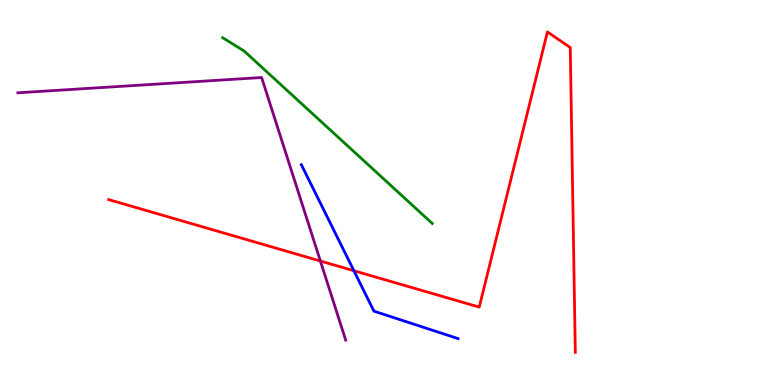[{'lines': ['blue', 'red'], 'intersections': [{'x': 4.57, 'y': 2.97}]}, {'lines': ['green', 'red'], 'intersections': []}, {'lines': ['purple', 'red'], 'intersections': [{'x': 4.13, 'y': 3.22}]}, {'lines': ['blue', 'green'], 'intersections': []}, {'lines': ['blue', 'purple'], 'intersections': []}, {'lines': ['green', 'purple'], 'intersections': []}]